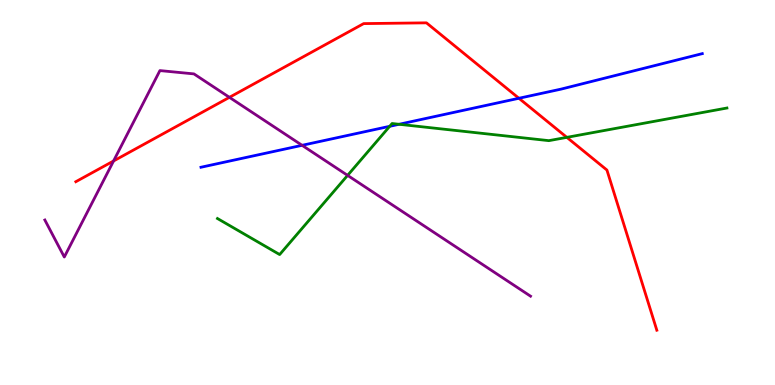[{'lines': ['blue', 'red'], 'intersections': [{'x': 6.7, 'y': 7.45}]}, {'lines': ['green', 'red'], 'intersections': [{'x': 7.31, 'y': 6.43}]}, {'lines': ['purple', 'red'], 'intersections': [{'x': 1.47, 'y': 5.82}, {'x': 2.96, 'y': 7.47}]}, {'lines': ['blue', 'green'], 'intersections': [{'x': 5.03, 'y': 6.72}, {'x': 5.15, 'y': 6.77}]}, {'lines': ['blue', 'purple'], 'intersections': [{'x': 3.9, 'y': 6.23}]}, {'lines': ['green', 'purple'], 'intersections': [{'x': 4.49, 'y': 5.44}]}]